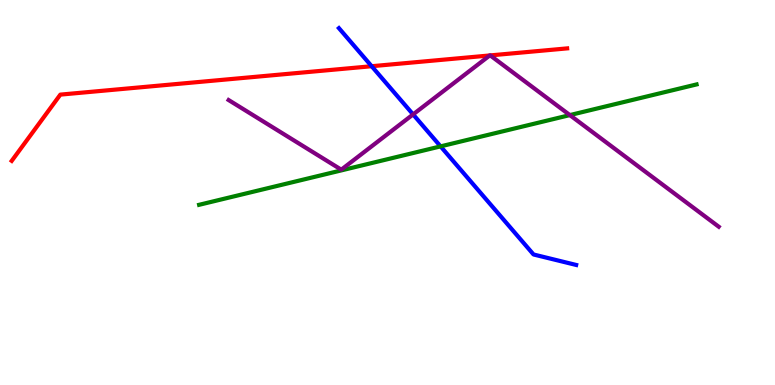[{'lines': ['blue', 'red'], 'intersections': [{'x': 4.8, 'y': 8.28}]}, {'lines': ['green', 'red'], 'intersections': []}, {'lines': ['purple', 'red'], 'intersections': [{'x': 6.32, 'y': 8.56}, {'x': 6.33, 'y': 8.56}]}, {'lines': ['blue', 'green'], 'intersections': [{'x': 5.68, 'y': 6.2}]}, {'lines': ['blue', 'purple'], 'intersections': [{'x': 5.33, 'y': 7.03}]}, {'lines': ['green', 'purple'], 'intersections': [{'x': 7.35, 'y': 7.01}]}]